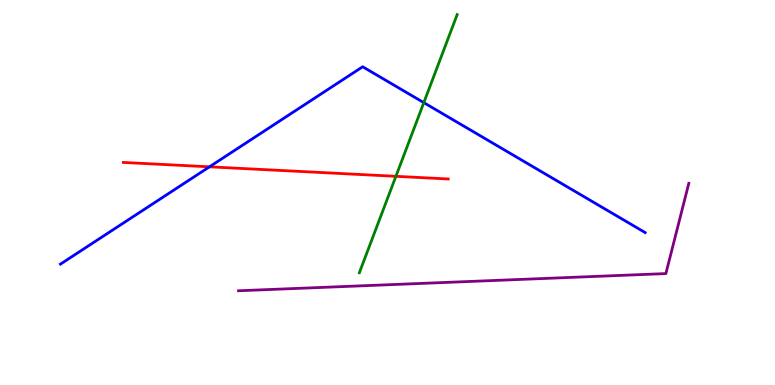[{'lines': ['blue', 'red'], 'intersections': [{'x': 2.7, 'y': 5.67}]}, {'lines': ['green', 'red'], 'intersections': [{'x': 5.11, 'y': 5.42}]}, {'lines': ['purple', 'red'], 'intersections': []}, {'lines': ['blue', 'green'], 'intersections': [{'x': 5.47, 'y': 7.33}]}, {'lines': ['blue', 'purple'], 'intersections': []}, {'lines': ['green', 'purple'], 'intersections': []}]